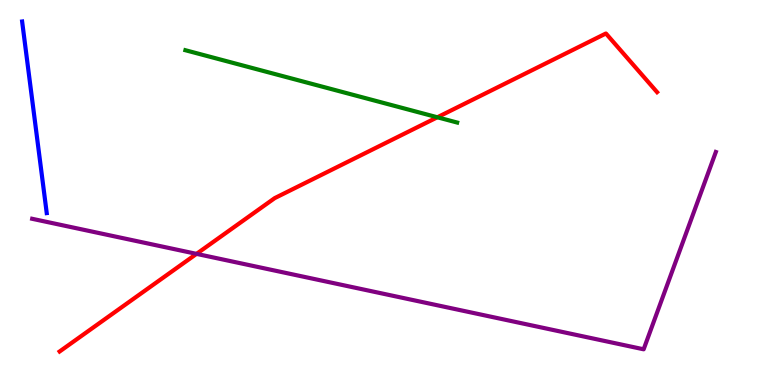[{'lines': ['blue', 'red'], 'intersections': []}, {'lines': ['green', 'red'], 'intersections': [{'x': 5.64, 'y': 6.95}]}, {'lines': ['purple', 'red'], 'intersections': [{'x': 2.54, 'y': 3.41}]}, {'lines': ['blue', 'green'], 'intersections': []}, {'lines': ['blue', 'purple'], 'intersections': []}, {'lines': ['green', 'purple'], 'intersections': []}]